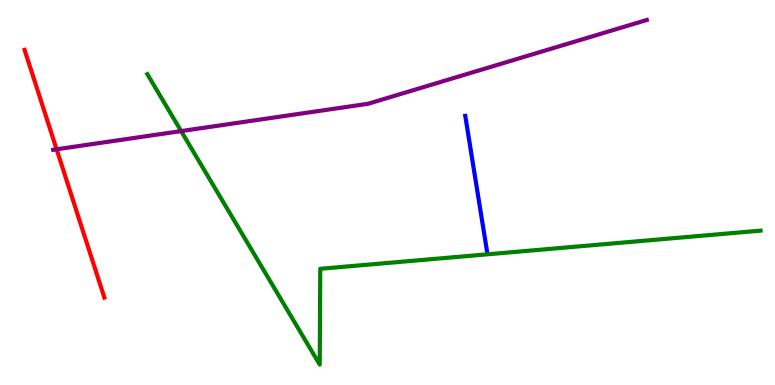[{'lines': ['blue', 'red'], 'intersections': []}, {'lines': ['green', 'red'], 'intersections': []}, {'lines': ['purple', 'red'], 'intersections': [{'x': 0.73, 'y': 6.12}]}, {'lines': ['blue', 'green'], 'intersections': []}, {'lines': ['blue', 'purple'], 'intersections': []}, {'lines': ['green', 'purple'], 'intersections': [{'x': 2.34, 'y': 6.59}]}]